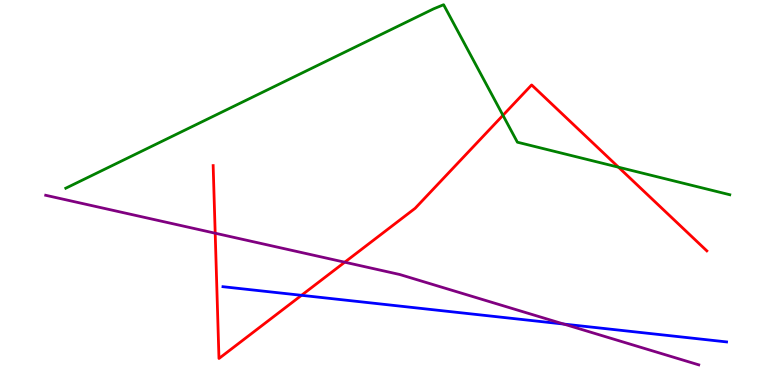[{'lines': ['blue', 'red'], 'intersections': [{'x': 3.89, 'y': 2.33}]}, {'lines': ['green', 'red'], 'intersections': [{'x': 6.49, 'y': 7.0}, {'x': 7.98, 'y': 5.66}]}, {'lines': ['purple', 'red'], 'intersections': [{'x': 2.78, 'y': 3.94}, {'x': 4.45, 'y': 3.19}]}, {'lines': ['blue', 'green'], 'intersections': []}, {'lines': ['blue', 'purple'], 'intersections': [{'x': 7.27, 'y': 1.58}]}, {'lines': ['green', 'purple'], 'intersections': []}]